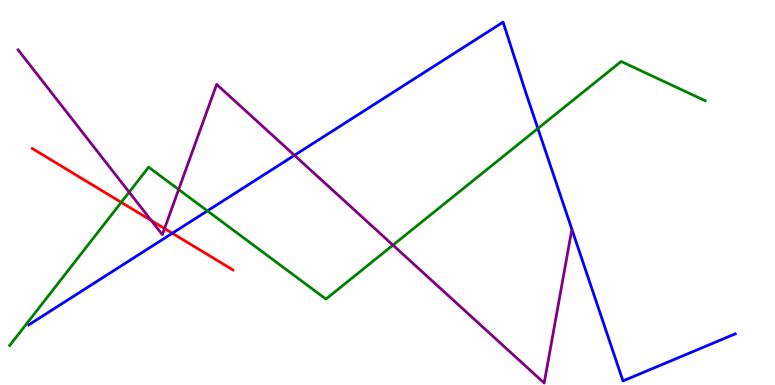[{'lines': ['blue', 'red'], 'intersections': [{'x': 2.22, 'y': 3.94}]}, {'lines': ['green', 'red'], 'intersections': [{'x': 1.56, 'y': 4.74}]}, {'lines': ['purple', 'red'], 'intersections': [{'x': 1.95, 'y': 4.27}, {'x': 2.12, 'y': 4.06}]}, {'lines': ['blue', 'green'], 'intersections': [{'x': 2.68, 'y': 4.52}, {'x': 6.94, 'y': 6.66}]}, {'lines': ['blue', 'purple'], 'intersections': [{'x': 3.8, 'y': 5.97}]}, {'lines': ['green', 'purple'], 'intersections': [{'x': 1.67, 'y': 5.01}, {'x': 2.31, 'y': 5.08}, {'x': 5.07, 'y': 3.63}]}]